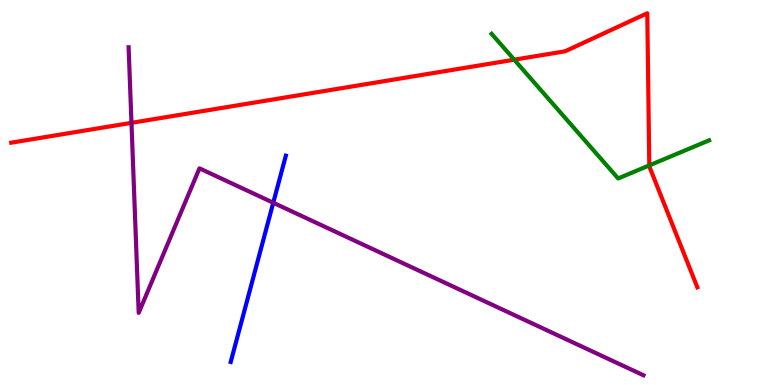[{'lines': ['blue', 'red'], 'intersections': []}, {'lines': ['green', 'red'], 'intersections': [{'x': 6.64, 'y': 8.45}, {'x': 8.38, 'y': 5.7}]}, {'lines': ['purple', 'red'], 'intersections': [{'x': 1.7, 'y': 6.81}]}, {'lines': ['blue', 'green'], 'intersections': []}, {'lines': ['blue', 'purple'], 'intersections': [{'x': 3.53, 'y': 4.73}]}, {'lines': ['green', 'purple'], 'intersections': []}]